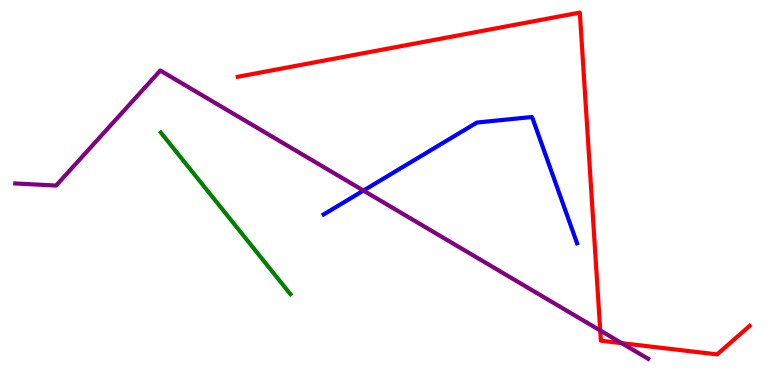[{'lines': ['blue', 'red'], 'intersections': []}, {'lines': ['green', 'red'], 'intersections': []}, {'lines': ['purple', 'red'], 'intersections': [{'x': 7.74, 'y': 1.42}, {'x': 8.02, 'y': 1.09}]}, {'lines': ['blue', 'green'], 'intersections': []}, {'lines': ['blue', 'purple'], 'intersections': [{'x': 4.69, 'y': 5.05}]}, {'lines': ['green', 'purple'], 'intersections': []}]